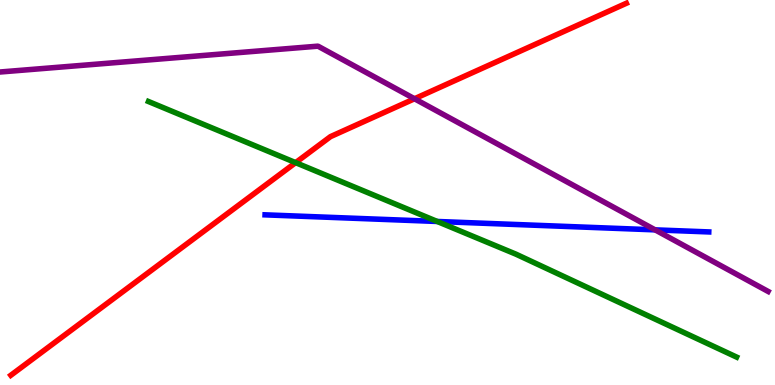[{'lines': ['blue', 'red'], 'intersections': []}, {'lines': ['green', 'red'], 'intersections': [{'x': 3.81, 'y': 5.78}]}, {'lines': ['purple', 'red'], 'intersections': [{'x': 5.35, 'y': 7.43}]}, {'lines': ['blue', 'green'], 'intersections': [{'x': 5.64, 'y': 4.25}]}, {'lines': ['blue', 'purple'], 'intersections': [{'x': 8.45, 'y': 4.03}]}, {'lines': ['green', 'purple'], 'intersections': []}]